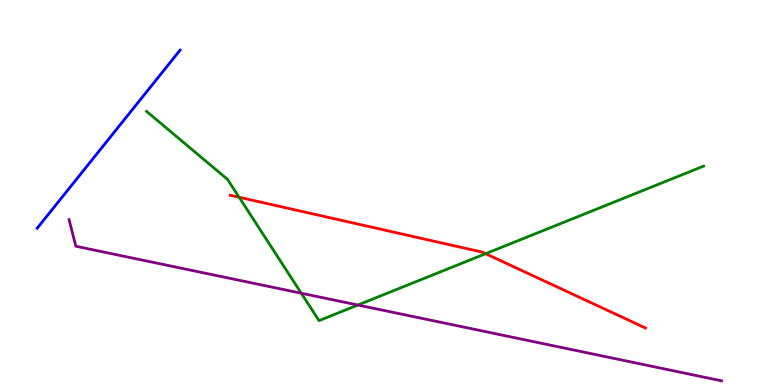[{'lines': ['blue', 'red'], 'intersections': []}, {'lines': ['green', 'red'], 'intersections': [{'x': 3.09, 'y': 4.88}, {'x': 6.27, 'y': 3.41}]}, {'lines': ['purple', 'red'], 'intersections': []}, {'lines': ['blue', 'green'], 'intersections': []}, {'lines': ['blue', 'purple'], 'intersections': []}, {'lines': ['green', 'purple'], 'intersections': [{'x': 3.89, 'y': 2.38}, {'x': 4.62, 'y': 2.08}]}]